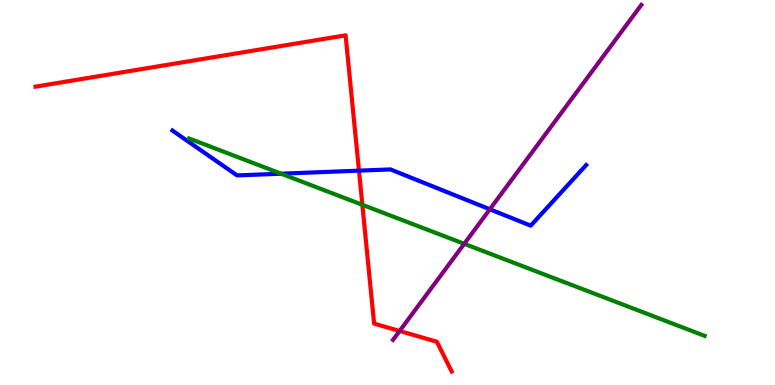[{'lines': ['blue', 'red'], 'intersections': [{'x': 4.63, 'y': 5.57}]}, {'lines': ['green', 'red'], 'intersections': [{'x': 4.68, 'y': 4.68}]}, {'lines': ['purple', 'red'], 'intersections': [{'x': 5.16, 'y': 1.4}]}, {'lines': ['blue', 'green'], 'intersections': [{'x': 3.63, 'y': 5.49}]}, {'lines': ['blue', 'purple'], 'intersections': [{'x': 6.32, 'y': 4.56}]}, {'lines': ['green', 'purple'], 'intersections': [{'x': 5.99, 'y': 3.67}]}]